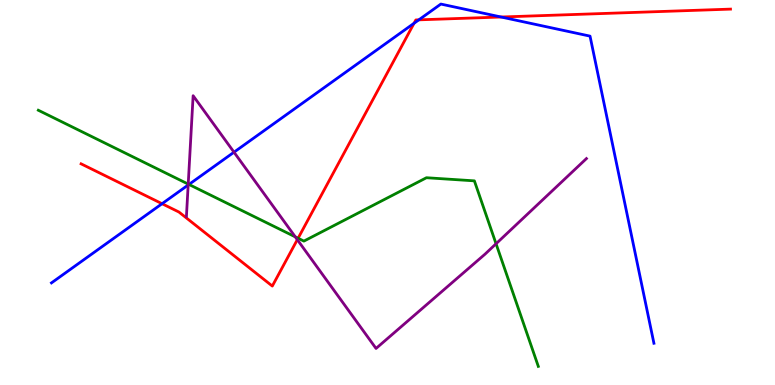[{'lines': ['blue', 'red'], 'intersections': [{'x': 2.09, 'y': 4.71}, {'x': 5.34, 'y': 9.4}, {'x': 5.4, 'y': 9.48}, {'x': 6.47, 'y': 9.56}]}, {'lines': ['green', 'red'], 'intersections': [{'x': 3.85, 'y': 3.81}]}, {'lines': ['purple', 'red'], 'intersections': [{'x': 3.84, 'y': 3.77}]}, {'lines': ['blue', 'green'], 'intersections': [{'x': 2.44, 'y': 5.21}]}, {'lines': ['blue', 'purple'], 'intersections': [{'x': 2.43, 'y': 5.19}, {'x': 3.02, 'y': 6.05}]}, {'lines': ['green', 'purple'], 'intersections': [{'x': 2.43, 'y': 5.22}, {'x': 3.81, 'y': 3.85}, {'x': 6.4, 'y': 3.67}]}]